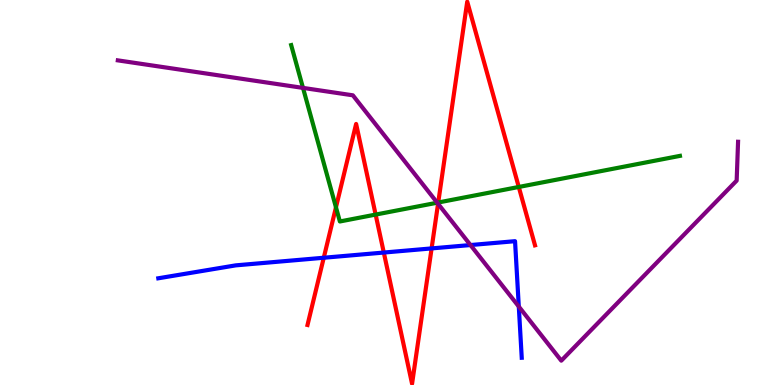[{'lines': ['blue', 'red'], 'intersections': [{'x': 4.18, 'y': 3.31}, {'x': 4.95, 'y': 3.44}, {'x': 5.57, 'y': 3.55}]}, {'lines': ['green', 'red'], 'intersections': [{'x': 4.34, 'y': 4.62}, {'x': 4.85, 'y': 4.43}, {'x': 5.65, 'y': 4.74}, {'x': 6.69, 'y': 5.14}]}, {'lines': ['purple', 'red'], 'intersections': [{'x': 5.65, 'y': 4.71}]}, {'lines': ['blue', 'green'], 'intersections': []}, {'lines': ['blue', 'purple'], 'intersections': [{'x': 6.07, 'y': 3.64}, {'x': 6.69, 'y': 2.04}]}, {'lines': ['green', 'purple'], 'intersections': [{'x': 3.91, 'y': 7.72}, {'x': 5.64, 'y': 4.74}]}]